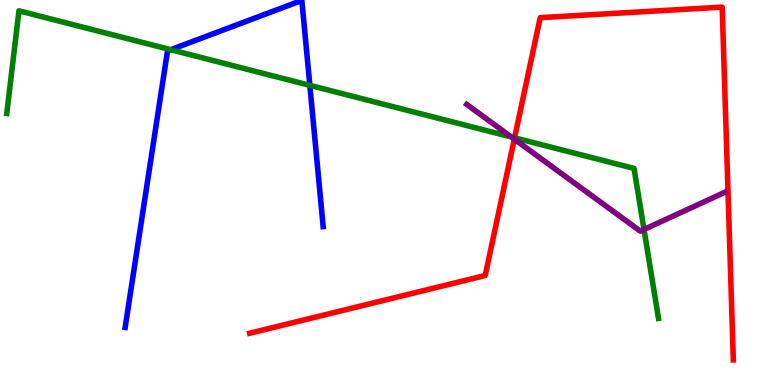[{'lines': ['blue', 'red'], 'intersections': []}, {'lines': ['green', 'red'], 'intersections': [{'x': 6.64, 'y': 6.42}]}, {'lines': ['purple', 'red'], 'intersections': [{'x': 6.64, 'y': 6.39}]}, {'lines': ['blue', 'green'], 'intersections': [{'x': 2.2, 'y': 8.71}, {'x': 4.0, 'y': 7.78}]}, {'lines': ['blue', 'purple'], 'intersections': []}, {'lines': ['green', 'purple'], 'intersections': [{'x': 6.6, 'y': 6.44}, {'x': 8.31, 'y': 4.04}]}]